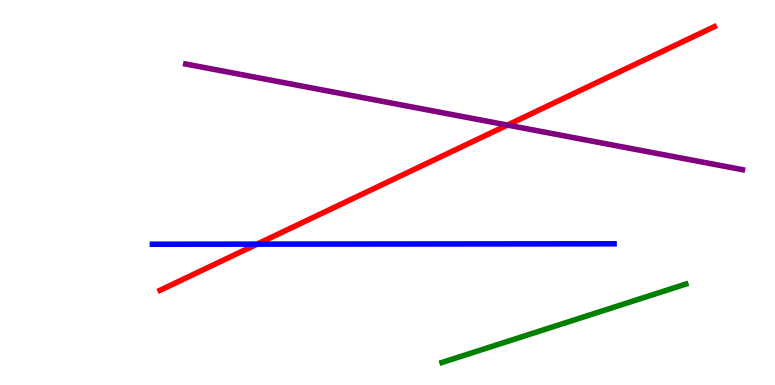[{'lines': ['blue', 'red'], 'intersections': [{'x': 3.32, 'y': 3.66}]}, {'lines': ['green', 'red'], 'intersections': []}, {'lines': ['purple', 'red'], 'intersections': [{'x': 6.55, 'y': 6.75}]}, {'lines': ['blue', 'green'], 'intersections': []}, {'lines': ['blue', 'purple'], 'intersections': []}, {'lines': ['green', 'purple'], 'intersections': []}]